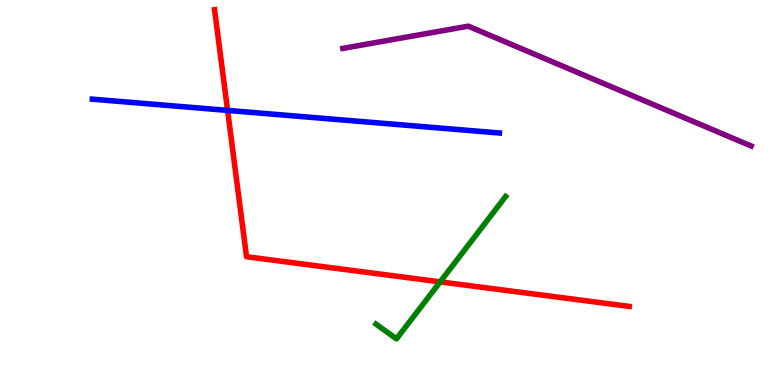[{'lines': ['blue', 'red'], 'intersections': [{'x': 2.94, 'y': 7.13}]}, {'lines': ['green', 'red'], 'intersections': [{'x': 5.68, 'y': 2.68}]}, {'lines': ['purple', 'red'], 'intersections': []}, {'lines': ['blue', 'green'], 'intersections': []}, {'lines': ['blue', 'purple'], 'intersections': []}, {'lines': ['green', 'purple'], 'intersections': []}]